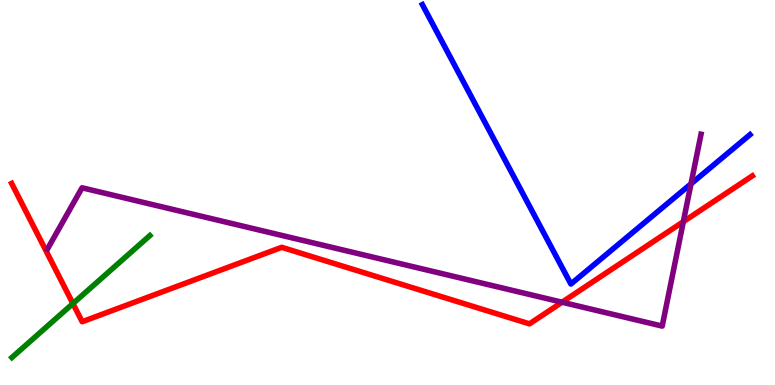[{'lines': ['blue', 'red'], 'intersections': []}, {'lines': ['green', 'red'], 'intersections': [{'x': 0.941, 'y': 2.12}]}, {'lines': ['purple', 'red'], 'intersections': [{'x': 7.25, 'y': 2.15}, {'x': 8.82, 'y': 4.24}]}, {'lines': ['blue', 'green'], 'intersections': []}, {'lines': ['blue', 'purple'], 'intersections': [{'x': 8.92, 'y': 5.22}]}, {'lines': ['green', 'purple'], 'intersections': []}]